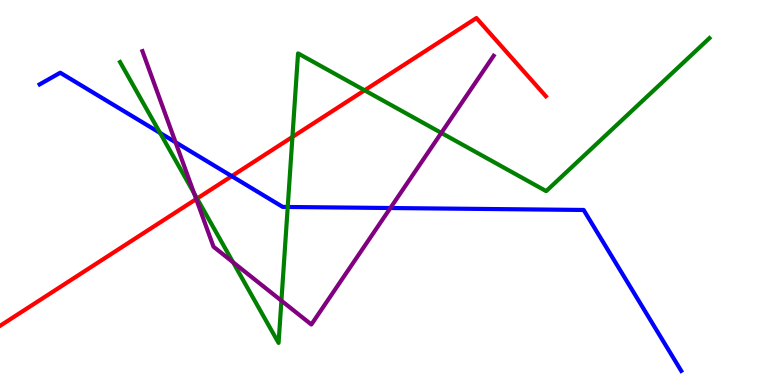[{'lines': ['blue', 'red'], 'intersections': [{'x': 2.99, 'y': 5.42}]}, {'lines': ['green', 'red'], 'intersections': [{'x': 2.54, 'y': 4.84}, {'x': 3.77, 'y': 6.44}, {'x': 4.7, 'y': 7.65}]}, {'lines': ['purple', 'red'], 'intersections': [{'x': 2.53, 'y': 4.83}]}, {'lines': ['blue', 'green'], 'intersections': [{'x': 2.07, 'y': 6.55}, {'x': 3.71, 'y': 4.62}]}, {'lines': ['blue', 'purple'], 'intersections': [{'x': 2.27, 'y': 6.3}, {'x': 5.04, 'y': 4.6}]}, {'lines': ['green', 'purple'], 'intersections': [{'x': 2.5, 'y': 4.99}, {'x': 3.01, 'y': 3.19}, {'x': 3.63, 'y': 2.19}, {'x': 5.69, 'y': 6.55}]}]